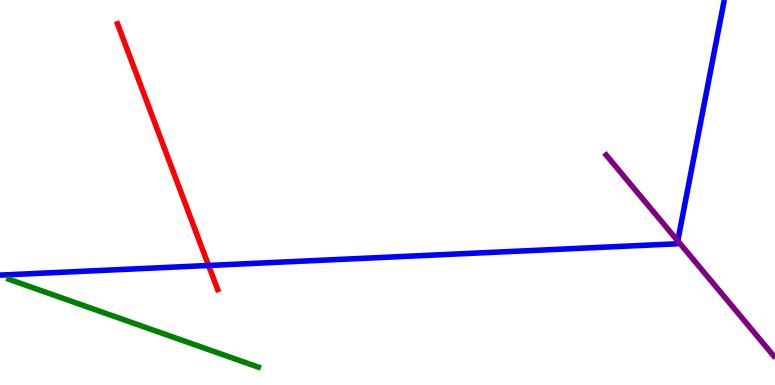[{'lines': ['blue', 'red'], 'intersections': [{'x': 2.69, 'y': 3.1}]}, {'lines': ['green', 'red'], 'intersections': []}, {'lines': ['purple', 'red'], 'intersections': []}, {'lines': ['blue', 'green'], 'intersections': []}, {'lines': ['blue', 'purple'], 'intersections': [{'x': 8.75, 'y': 3.74}]}, {'lines': ['green', 'purple'], 'intersections': []}]